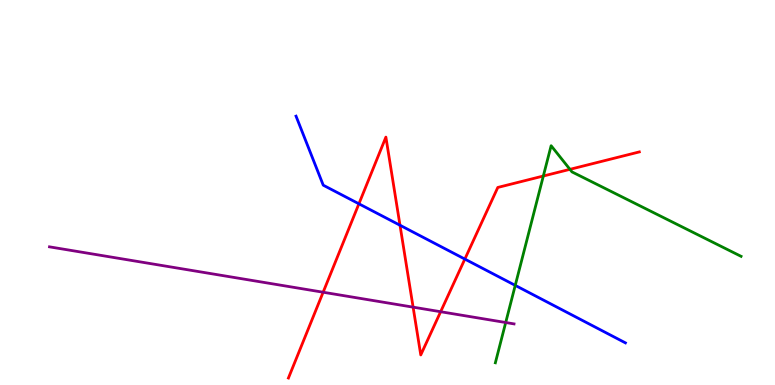[{'lines': ['blue', 'red'], 'intersections': [{'x': 4.63, 'y': 4.71}, {'x': 5.16, 'y': 4.15}, {'x': 6.0, 'y': 3.27}]}, {'lines': ['green', 'red'], 'intersections': [{'x': 7.01, 'y': 5.43}, {'x': 7.35, 'y': 5.6}]}, {'lines': ['purple', 'red'], 'intersections': [{'x': 4.17, 'y': 2.41}, {'x': 5.33, 'y': 2.02}, {'x': 5.69, 'y': 1.9}]}, {'lines': ['blue', 'green'], 'intersections': [{'x': 6.65, 'y': 2.59}]}, {'lines': ['blue', 'purple'], 'intersections': []}, {'lines': ['green', 'purple'], 'intersections': [{'x': 6.53, 'y': 1.62}]}]